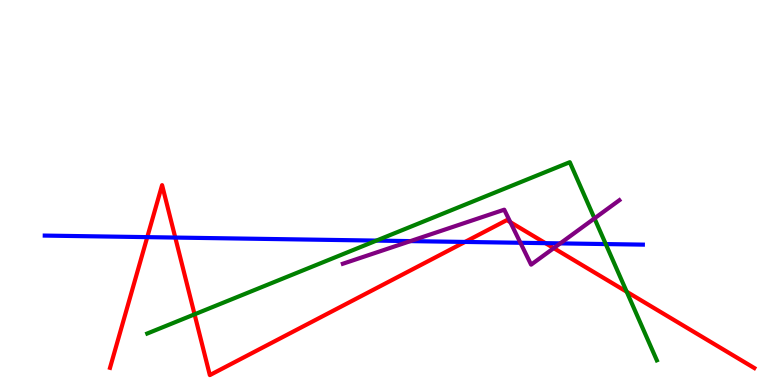[{'lines': ['blue', 'red'], 'intersections': [{'x': 1.9, 'y': 3.84}, {'x': 2.26, 'y': 3.83}, {'x': 6.0, 'y': 3.72}, {'x': 7.04, 'y': 3.68}]}, {'lines': ['green', 'red'], 'intersections': [{'x': 2.51, 'y': 1.84}, {'x': 8.09, 'y': 2.42}]}, {'lines': ['purple', 'red'], 'intersections': [{'x': 6.58, 'y': 4.23}, {'x': 7.15, 'y': 3.56}]}, {'lines': ['blue', 'green'], 'intersections': [{'x': 4.86, 'y': 3.75}, {'x': 7.82, 'y': 3.66}]}, {'lines': ['blue', 'purple'], 'intersections': [{'x': 5.3, 'y': 3.74}, {'x': 6.71, 'y': 3.69}, {'x': 7.23, 'y': 3.68}]}, {'lines': ['green', 'purple'], 'intersections': [{'x': 7.67, 'y': 4.33}]}]